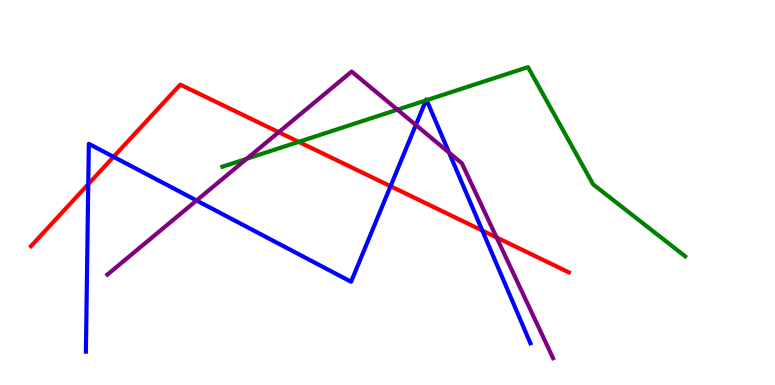[{'lines': ['blue', 'red'], 'intersections': [{'x': 1.14, 'y': 5.22}, {'x': 1.47, 'y': 5.93}, {'x': 5.04, 'y': 5.16}, {'x': 6.22, 'y': 4.01}]}, {'lines': ['green', 'red'], 'intersections': [{'x': 3.85, 'y': 6.32}]}, {'lines': ['purple', 'red'], 'intersections': [{'x': 3.6, 'y': 6.57}, {'x': 6.41, 'y': 3.83}]}, {'lines': ['blue', 'green'], 'intersections': [{'x': 5.5, 'y': 7.39}, {'x': 5.51, 'y': 7.4}]}, {'lines': ['blue', 'purple'], 'intersections': [{'x': 2.54, 'y': 4.79}, {'x': 5.37, 'y': 6.75}, {'x': 5.79, 'y': 6.03}]}, {'lines': ['green', 'purple'], 'intersections': [{'x': 3.18, 'y': 5.88}, {'x': 5.13, 'y': 7.15}]}]